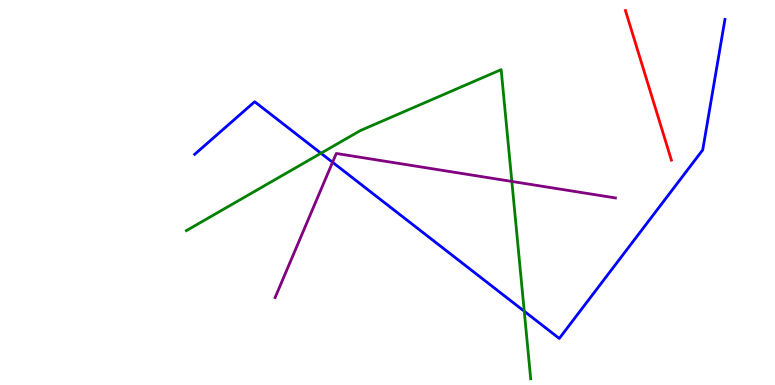[{'lines': ['blue', 'red'], 'intersections': []}, {'lines': ['green', 'red'], 'intersections': []}, {'lines': ['purple', 'red'], 'intersections': []}, {'lines': ['blue', 'green'], 'intersections': [{'x': 4.14, 'y': 6.02}, {'x': 6.76, 'y': 1.92}]}, {'lines': ['blue', 'purple'], 'intersections': [{'x': 4.29, 'y': 5.79}]}, {'lines': ['green', 'purple'], 'intersections': [{'x': 6.6, 'y': 5.29}]}]